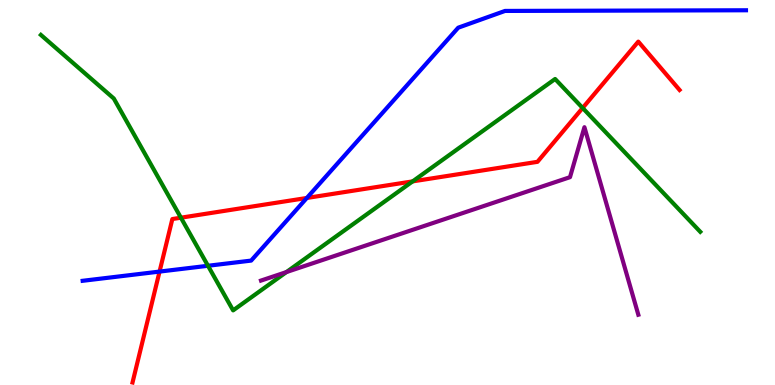[{'lines': ['blue', 'red'], 'intersections': [{'x': 2.06, 'y': 2.95}, {'x': 3.96, 'y': 4.86}]}, {'lines': ['green', 'red'], 'intersections': [{'x': 2.33, 'y': 4.35}, {'x': 5.32, 'y': 5.29}, {'x': 7.52, 'y': 7.2}]}, {'lines': ['purple', 'red'], 'intersections': []}, {'lines': ['blue', 'green'], 'intersections': [{'x': 2.68, 'y': 3.1}]}, {'lines': ['blue', 'purple'], 'intersections': []}, {'lines': ['green', 'purple'], 'intersections': [{'x': 3.7, 'y': 2.93}]}]